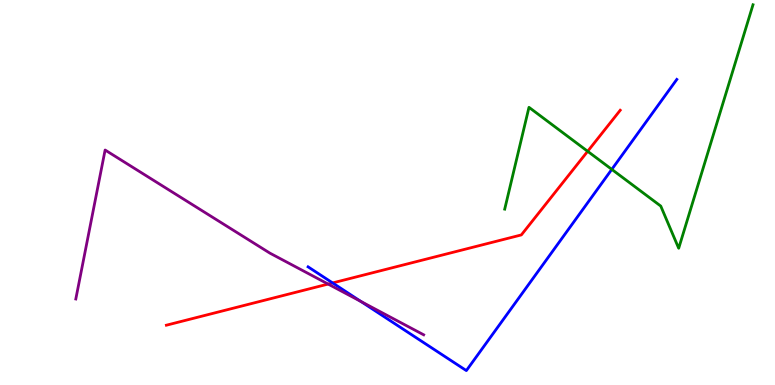[{'lines': ['blue', 'red'], 'intersections': [{'x': 4.29, 'y': 2.65}]}, {'lines': ['green', 'red'], 'intersections': [{'x': 7.58, 'y': 6.07}]}, {'lines': ['purple', 'red'], 'intersections': [{'x': 4.23, 'y': 2.62}]}, {'lines': ['blue', 'green'], 'intersections': [{'x': 7.89, 'y': 5.6}]}, {'lines': ['blue', 'purple'], 'intersections': [{'x': 4.66, 'y': 2.17}]}, {'lines': ['green', 'purple'], 'intersections': []}]